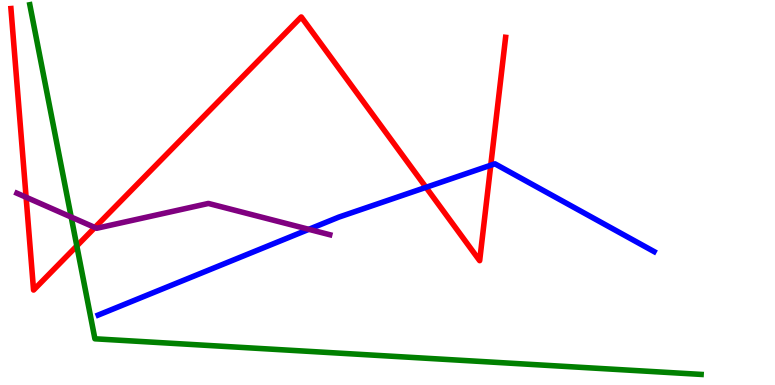[{'lines': ['blue', 'red'], 'intersections': [{'x': 5.5, 'y': 5.13}, {'x': 6.33, 'y': 5.71}]}, {'lines': ['green', 'red'], 'intersections': [{'x': 0.991, 'y': 3.61}]}, {'lines': ['purple', 'red'], 'intersections': [{'x': 0.337, 'y': 4.88}, {'x': 1.22, 'y': 4.09}]}, {'lines': ['blue', 'green'], 'intersections': []}, {'lines': ['blue', 'purple'], 'intersections': [{'x': 3.98, 'y': 4.04}]}, {'lines': ['green', 'purple'], 'intersections': [{'x': 0.919, 'y': 4.36}]}]